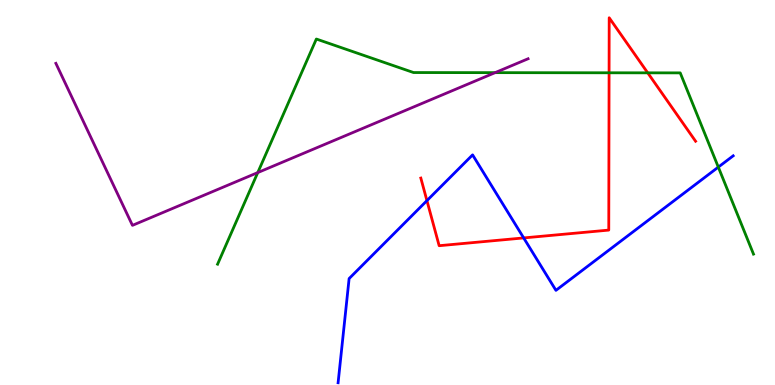[{'lines': ['blue', 'red'], 'intersections': [{'x': 5.51, 'y': 4.79}, {'x': 6.76, 'y': 3.82}]}, {'lines': ['green', 'red'], 'intersections': [{'x': 7.86, 'y': 8.11}, {'x': 8.36, 'y': 8.11}]}, {'lines': ['purple', 'red'], 'intersections': []}, {'lines': ['blue', 'green'], 'intersections': [{'x': 9.27, 'y': 5.66}]}, {'lines': ['blue', 'purple'], 'intersections': []}, {'lines': ['green', 'purple'], 'intersections': [{'x': 3.33, 'y': 5.52}, {'x': 6.39, 'y': 8.11}]}]